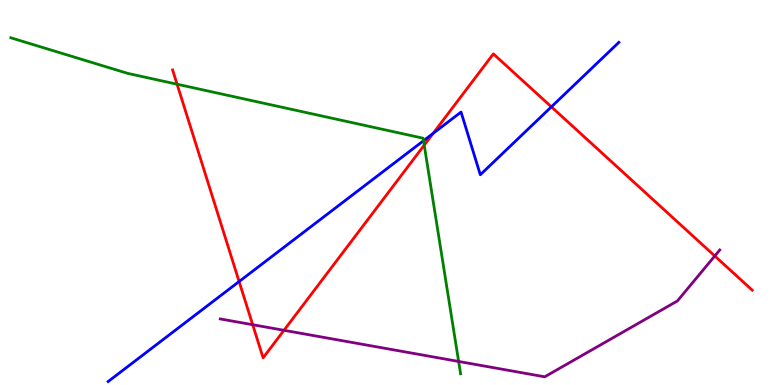[{'lines': ['blue', 'red'], 'intersections': [{'x': 3.09, 'y': 2.69}, {'x': 5.59, 'y': 6.54}, {'x': 7.11, 'y': 7.22}]}, {'lines': ['green', 'red'], 'intersections': [{'x': 2.29, 'y': 7.81}, {'x': 5.47, 'y': 6.23}]}, {'lines': ['purple', 'red'], 'intersections': [{'x': 3.26, 'y': 1.57}, {'x': 3.66, 'y': 1.42}, {'x': 9.22, 'y': 3.35}]}, {'lines': ['blue', 'green'], 'intersections': [{'x': 5.46, 'y': 6.35}]}, {'lines': ['blue', 'purple'], 'intersections': []}, {'lines': ['green', 'purple'], 'intersections': [{'x': 5.92, 'y': 0.612}]}]